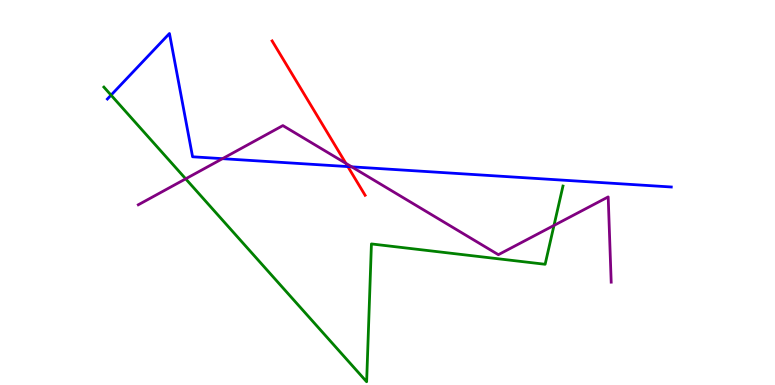[{'lines': ['blue', 'red'], 'intersections': [{'x': 4.49, 'y': 5.67}]}, {'lines': ['green', 'red'], 'intersections': []}, {'lines': ['purple', 'red'], 'intersections': [{'x': 4.46, 'y': 5.76}]}, {'lines': ['blue', 'green'], 'intersections': [{'x': 1.43, 'y': 7.53}]}, {'lines': ['blue', 'purple'], 'intersections': [{'x': 2.87, 'y': 5.88}, {'x': 4.54, 'y': 5.67}]}, {'lines': ['green', 'purple'], 'intersections': [{'x': 2.4, 'y': 5.36}, {'x': 7.15, 'y': 4.14}]}]